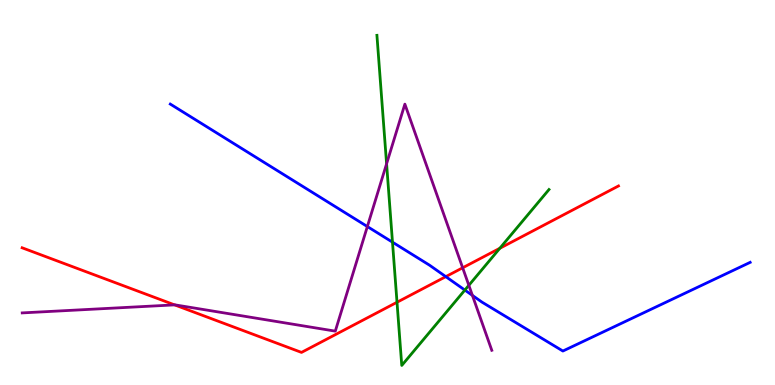[{'lines': ['blue', 'red'], 'intersections': [{'x': 5.75, 'y': 2.81}]}, {'lines': ['green', 'red'], 'intersections': [{'x': 5.12, 'y': 2.15}, {'x': 6.45, 'y': 3.55}]}, {'lines': ['purple', 'red'], 'intersections': [{'x': 2.25, 'y': 2.08}, {'x': 5.97, 'y': 3.04}]}, {'lines': ['blue', 'green'], 'intersections': [{'x': 5.06, 'y': 3.71}, {'x': 6.0, 'y': 2.47}]}, {'lines': ['blue', 'purple'], 'intersections': [{'x': 4.74, 'y': 4.12}, {'x': 6.1, 'y': 2.33}]}, {'lines': ['green', 'purple'], 'intersections': [{'x': 4.99, 'y': 5.75}, {'x': 6.05, 'y': 2.59}]}]